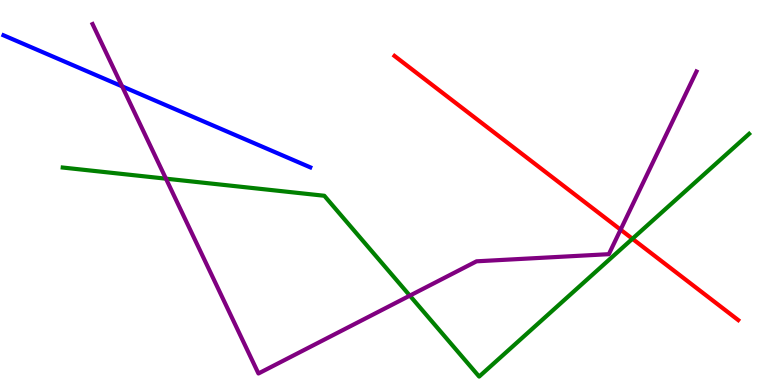[{'lines': ['blue', 'red'], 'intersections': []}, {'lines': ['green', 'red'], 'intersections': [{'x': 8.16, 'y': 3.8}]}, {'lines': ['purple', 'red'], 'intersections': [{'x': 8.01, 'y': 4.03}]}, {'lines': ['blue', 'green'], 'intersections': []}, {'lines': ['blue', 'purple'], 'intersections': [{'x': 1.58, 'y': 7.76}]}, {'lines': ['green', 'purple'], 'intersections': [{'x': 2.14, 'y': 5.36}, {'x': 5.29, 'y': 2.32}]}]